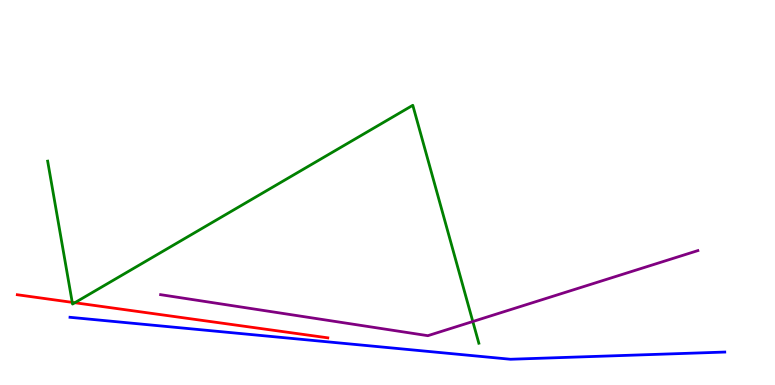[{'lines': ['blue', 'red'], 'intersections': []}, {'lines': ['green', 'red'], 'intersections': [{'x': 0.932, 'y': 2.15}, {'x': 0.965, 'y': 2.14}]}, {'lines': ['purple', 'red'], 'intersections': []}, {'lines': ['blue', 'green'], 'intersections': []}, {'lines': ['blue', 'purple'], 'intersections': []}, {'lines': ['green', 'purple'], 'intersections': [{'x': 6.1, 'y': 1.65}]}]